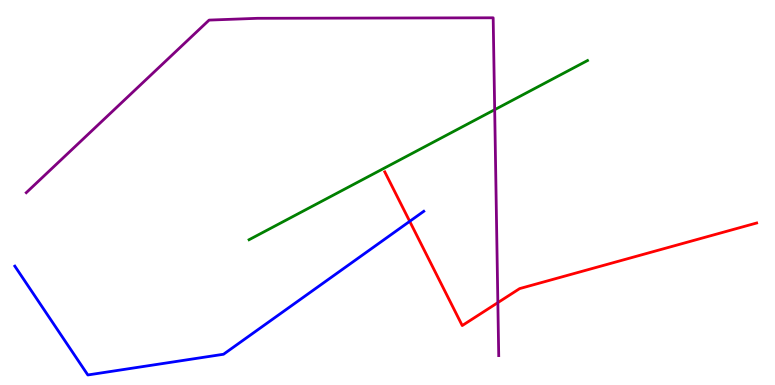[{'lines': ['blue', 'red'], 'intersections': [{'x': 5.29, 'y': 4.25}]}, {'lines': ['green', 'red'], 'intersections': []}, {'lines': ['purple', 'red'], 'intersections': [{'x': 6.42, 'y': 2.14}]}, {'lines': ['blue', 'green'], 'intersections': []}, {'lines': ['blue', 'purple'], 'intersections': []}, {'lines': ['green', 'purple'], 'intersections': [{'x': 6.38, 'y': 7.15}]}]